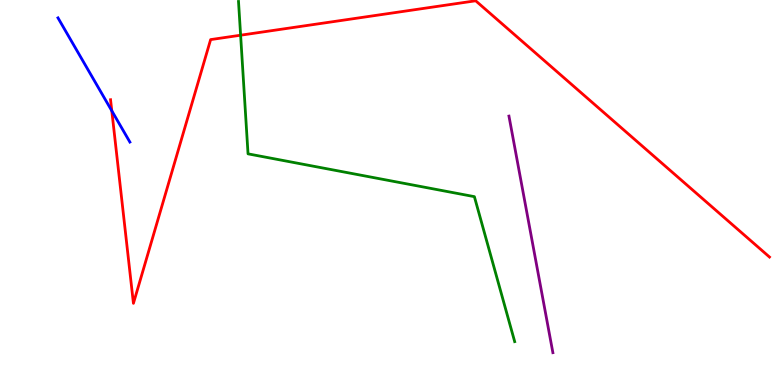[{'lines': ['blue', 'red'], 'intersections': [{'x': 1.44, 'y': 7.12}]}, {'lines': ['green', 'red'], 'intersections': [{'x': 3.1, 'y': 9.09}]}, {'lines': ['purple', 'red'], 'intersections': []}, {'lines': ['blue', 'green'], 'intersections': []}, {'lines': ['blue', 'purple'], 'intersections': []}, {'lines': ['green', 'purple'], 'intersections': []}]